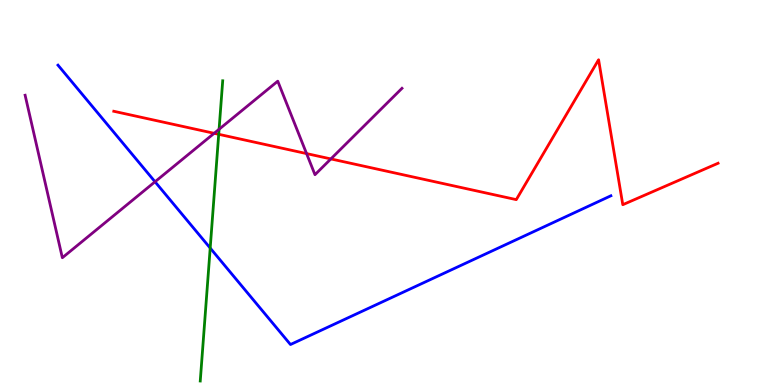[{'lines': ['blue', 'red'], 'intersections': []}, {'lines': ['green', 'red'], 'intersections': [{'x': 2.82, 'y': 6.51}]}, {'lines': ['purple', 'red'], 'intersections': [{'x': 2.76, 'y': 6.54}, {'x': 3.96, 'y': 6.01}, {'x': 4.27, 'y': 5.87}]}, {'lines': ['blue', 'green'], 'intersections': [{'x': 2.71, 'y': 3.56}]}, {'lines': ['blue', 'purple'], 'intersections': [{'x': 2.0, 'y': 5.28}]}, {'lines': ['green', 'purple'], 'intersections': [{'x': 2.83, 'y': 6.64}]}]